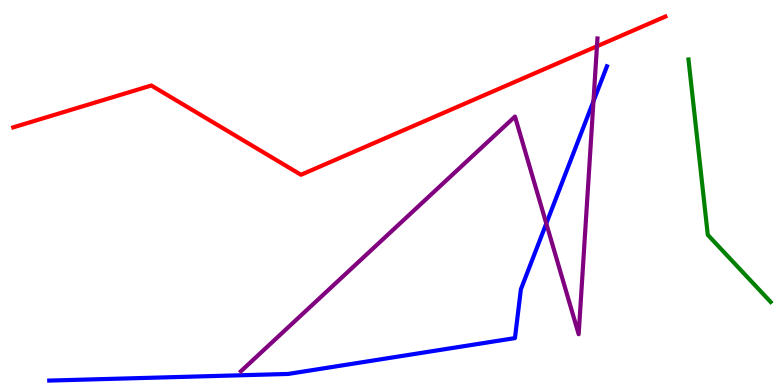[{'lines': ['blue', 'red'], 'intersections': []}, {'lines': ['green', 'red'], 'intersections': []}, {'lines': ['purple', 'red'], 'intersections': [{'x': 7.7, 'y': 8.8}]}, {'lines': ['blue', 'green'], 'intersections': []}, {'lines': ['blue', 'purple'], 'intersections': [{'x': 7.05, 'y': 4.19}, {'x': 7.66, 'y': 7.37}]}, {'lines': ['green', 'purple'], 'intersections': []}]